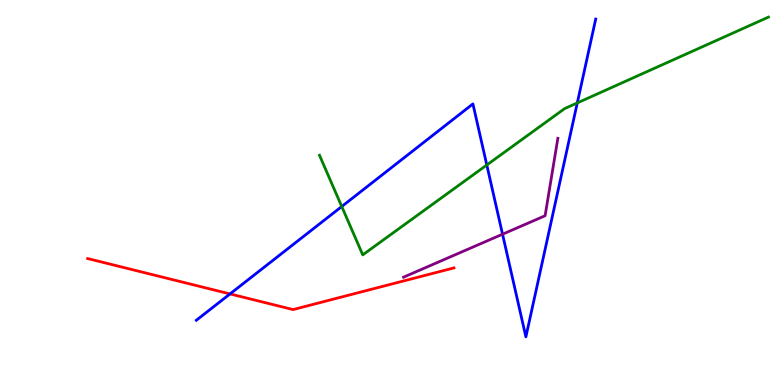[{'lines': ['blue', 'red'], 'intersections': [{'x': 2.97, 'y': 2.37}]}, {'lines': ['green', 'red'], 'intersections': []}, {'lines': ['purple', 'red'], 'intersections': []}, {'lines': ['blue', 'green'], 'intersections': [{'x': 4.41, 'y': 4.64}, {'x': 6.28, 'y': 5.71}, {'x': 7.45, 'y': 7.33}]}, {'lines': ['blue', 'purple'], 'intersections': [{'x': 6.48, 'y': 3.92}]}, {'lines': ['green', 'purple'], 'intersections': []}]